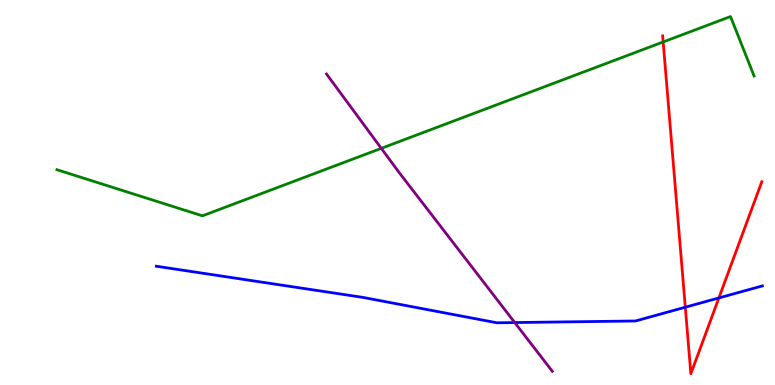[{'lines': ['blue', 'red'], 'intersections': [{'x': 8.84, 'y': 2.02}, {'x': 9.28, 'y': 2.26}]}, {'lines': ['green', 'red'], 'intersections': [{'x': 8.56, 'y': 8.91}]}, {'lines': ['purple', 'red'], 'intersections': []}, {'lines': ['blue', 'green'], 'intersections': []}, {'lines': ['blue', 'purple'], 'intersections': [{'x': 6.64, 'y': 1.62}]}, {'lines': ['green', 'purple'], 'intersections': [{'x': 4.92, 'y': 6.15}]}]